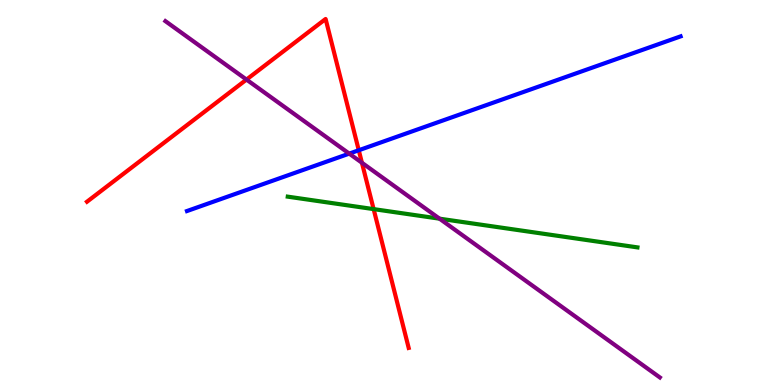[{'lines': ['blue', 'red'], 'intersections': [{'x': 4.63, 'y': 6.1}]}, {'lines': ['green', 'red'], 'intersections': [{'x': 4.82, 'y': 4.57}]}, {'lines': ['purple', 'red'], 'intersections': [{'x': 3.18, 'y': 7.93}, {'x': 4.67, 'y': 5.77}]}, {'lines': ['blue', 'green'], 'intersections': []}, {'lines': ['blue', 'purple'], 'intersections': [{'x': 4.51, 'y': 6.01}]}, {'lines': ['green', 'purple'], 'intersections': [{'x': 5.67, 'y': 4.32}]}]